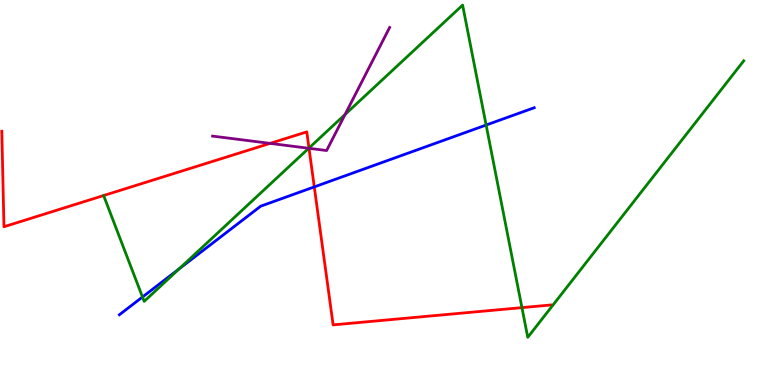[{'lines': ['blue', 'red'], 'intersections': [{'x': 4.06, 'y': 5.15}]}, {'lines': ['green', 'red'], 'intersections': [{'x': 3.99, 'y': 6.15}, {'x': 6.73, 'y': 2.01}]}, {'lines': ['purple', 'red'], 'intersections': [{'x': 3.49, 'y': 6.28}, {'x': 3.99, 'y': 6.15}]}, {'lines': ['blue', 'green'], 'intersections': [{'x': 1.84, 'y': 2.29}, {'x': 2.31, 'y': 3.02}, {'x': 6.27, 'y': 6.75}]}, {'lines': ['blue', 'purple'], 'intersections': []}, {'lines': ['green', 'purple'], 'intersections': [{'x': 3.98, 'y': 6.15}, {'x': 4.45, 'y': 7.03}]}]